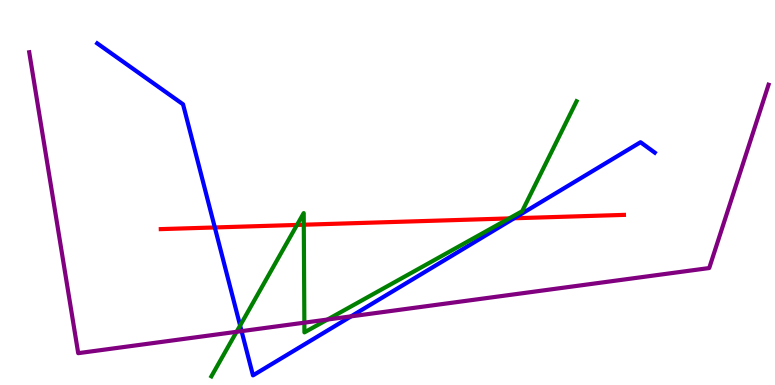[{'lines': ['blue', 'red'], 'intersections': [{'x': 2.77, 'y': 4.09}, {'x': 6.63, 'y': 4.33}]}, {'lines': ['green', 'red'], 'intersections': [{'x': 3.83, 'y': 4.16}, {'x': 3.92, 'y': 4.16}, {'x': 6.57, 'y': 4.33}]}, {'lines': ['purple', 'red'], 'intersections': []}, {'lines': ['blue', 'green'], 'intersections': [{'x': 3.1, 'y': 1.54}]}, {'lines': ['blue', 'purple'], 'intersections': [{'x': 3.12, 'y': 1.4}, {'x': 4.53, 'y': 1.78}]}, {'lines': ['green', 'purple'], 'intersections': [{'x': 3.05, 'y': 1.38}, {'x': 3.93, 'y': 1.62}, {'x': 4.23, 'y': 1.7}]}]